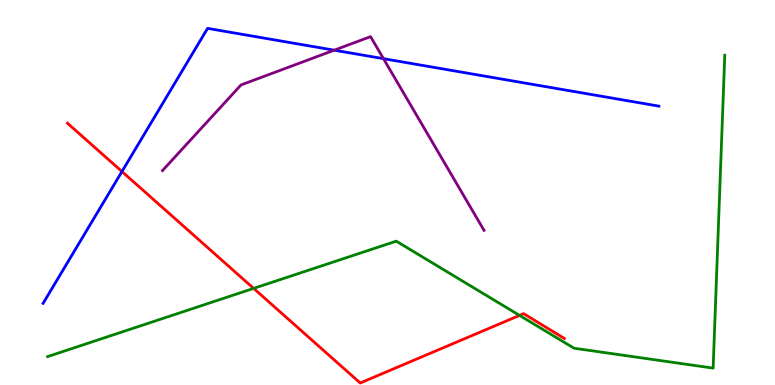[{'lines': ['blue', 'red'], 'intersections': [{'x': 1.57, 'y': 5.54}]}, {'lines': ['green', 'red'], 'intersections': [{'x': 3.27, 'y': 2.51}, {'x': 6.7, 'y': 1.81}]}, {'lines': ['purple', 'red'], 'intersections': []}, {'lines': ['blue', 'green'], 'intersections': []}, {'lines': ['blue', 'purple'], 'intersections': [{'x': 4.31, 'y': 8.7}, {'x': 4.95, 'y': 8.48}]}, {'lines': ['green', 'purple'], 'intersections': []}]